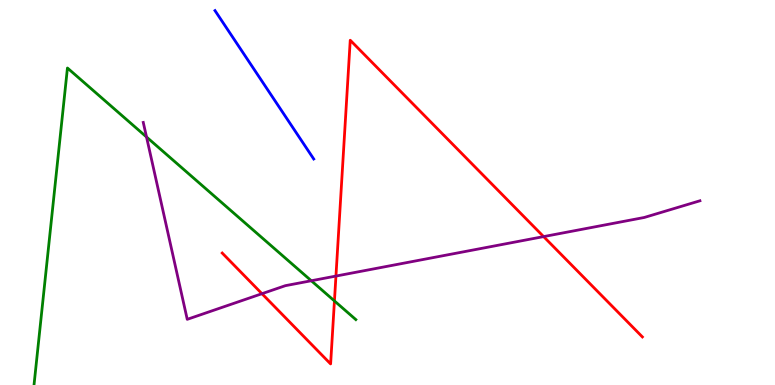[{'lines': ['blue', 'red'], 'intersections': []}, {'lines': ['green', 'red'], 'intersections': [{'x': 4.32, 'y': 2.18}]}, {'lines': ['purple', 'red'], 'intersections': [{'x': 3.38, 'y': 2.37}, {'x': 4.33, 'y': 2.83}, {'x': 7.01, 'y': 3.85}]}, {'lines': ['blue', 'green'], 'intersections': []}, {'lines': ['blue', 'purple'], 'intersections': []}, {'lines': ['green', 'purple'], 'intersections': [{'x': 1.89, 'y': 6.44}, {'x': 4.02, 'y': 2.71}]}]